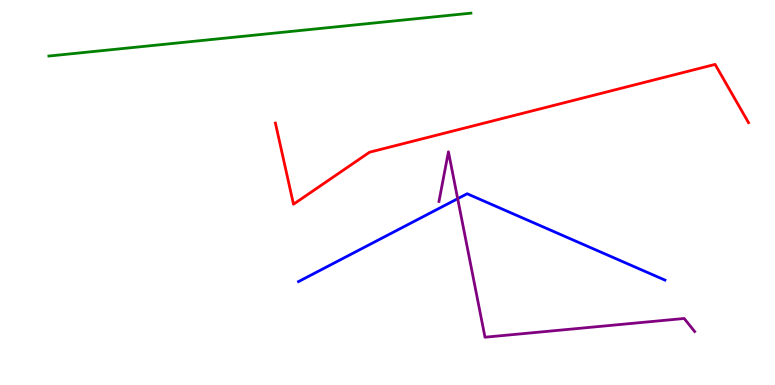[{'lines': ['blue', 'red'], 'intersections': []}, {'lines': ['green', 'red'], 'intersections': []}, {'lines': ['purple', 'red'], 'intersections': []}, {'lines': ['blue', 'green'], 'intersections': []}, {'lines': ['blue', 'purple'], 'intersections': [{'x': 5.91, 'y': 4.84}]}, {'lines': ['green', 'purple'], 'intersections': []}]